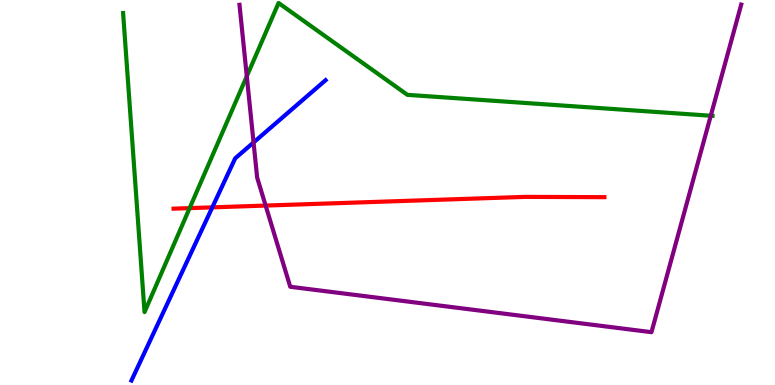[{'lines': ['blue', 'red'], 'intersections': [{'x': 2.74, 'y': 4.61}]}, {'lines': ['green', 'red'], 'intersections': [{'x': 2.45, 'y': 4.59}]}, {'lines': ['purple', 'red'], 'intersections': [{'x': 3.43, 'y': 4.66}]}, {'lines': ['blue', 'green'], 'intersections': []}, {'lines': ['blue', 'purple'], 'intersections': [{'x': 3.27, 'y': 6.3}]}, {'lines': ['green', 'purple'], 'intersections': [{'x': 3.18, 'y': 8.02}, {'x': 9.17, 'y': 6.99}]}]